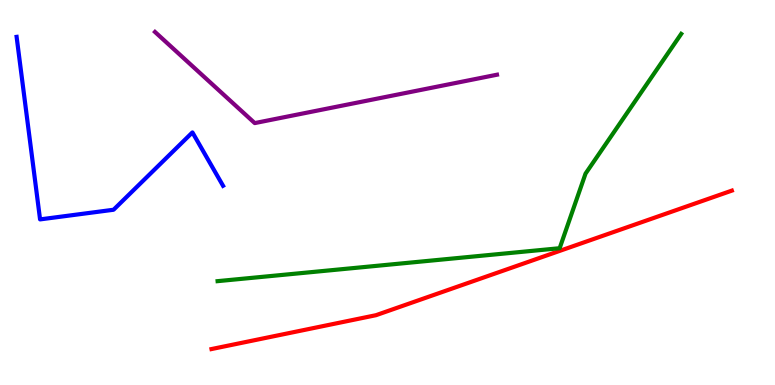[{'lines': ['blue', 'red'], 'intersections': []}, {'lines': ['green', 'red'], 'intersections': []}, {'lines': ['purple', 'red'], 'intersections': []}, {'lines': ['blue', 'green'], 'intersections': []}, {'lines': ['blue', 'purple'], 'intersections': []}, {'lines': ['green', 'purple'], 'intersections': []}]